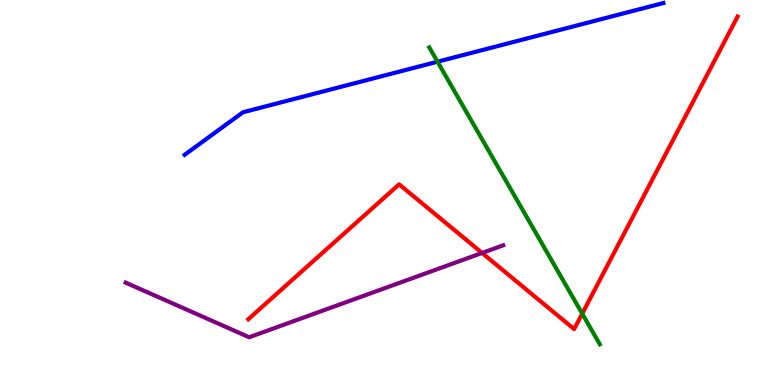[{'lines': ['blue', 'red'], 'intersections': []}, {'lines': ['green', 'red'], 'intersections': [{'x': 7.51, 'y': 1.85}]}, {'lines': ['purple', 'red'], 'intersections': [{'x': 6.22, 'y': 3.43}]}, {'lines': ['blue', 'green'], 'intersections': [{'x': 5.65, 'y': 8.4}]}, {'lines': ['blue', 'purple'], 'intersections': []}, {'lines': ['green', 'purple'], 'intersections': []}]